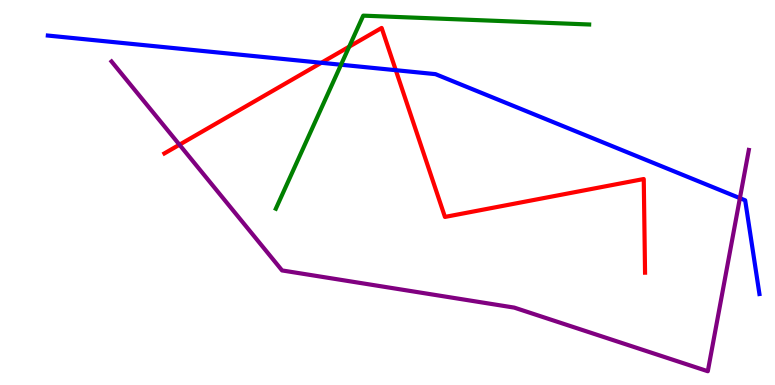[{'lines': ['blue', 'red'], 'intersections': [{'x': 4.15, 'y': 8.37}, {'x': 5.11, 'y': 8.18}]}, {'lines': ['green', 'red'], 'intersections': [{'x': 4.51, 'y': 8.79}]}, {'lines': ['purple', 'red'], 'intersections': [{'x': 2.32, 'y': 6.24}]}, {'lines': ['blue', 'green'], 'intersections': [{'x': 4.4, 'y': 8.32}]}, {'lines': ['blue', 'purple'], 'intersections': [{'x': 9.55, 'y': 4.85}]}, {'lines': ['green', 'purple'], 'intersections': []}]